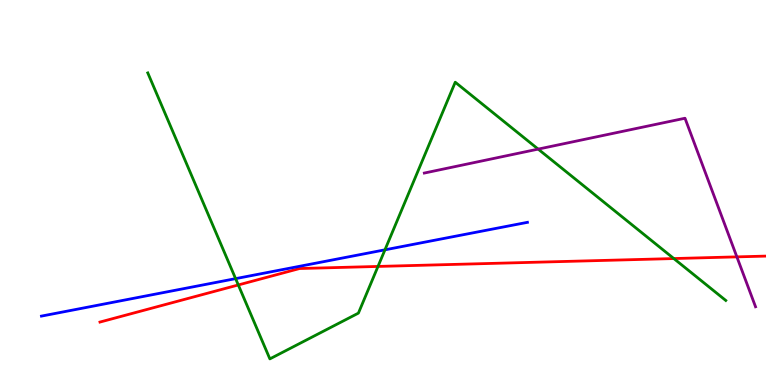[{'lines': ['blue', 'red'], 'intersections': []}, {'lines': ['green', 'red'], 'intersections': [{'x': 3.07, 'y': 2.6}, {'x': 4.88, 'y': 3.08}, {'x': 8.69, 'y': 3.28}]}, {'lines': ['purple', 'red'], 'intersections': [{'x': 9.51, 'y': 3.33}]}, {'lines': ['blue', 'green'], 'intersections': [{'x': 3.04, 'y': 2.76}, {'x': 4.97, 'y': 3.51}]}, {'lines': ['blue', 'purple'], 'intersections': []}, {'lines': ['green', 'purple'], 'intersections': [{'x': 6.94, 'y': 6.13}]}]